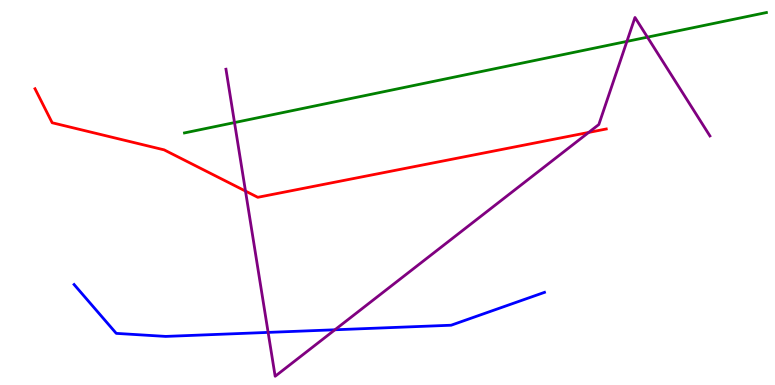[{'lines': ['blue', 'red'], 'intersections': []}, {'lines': ['green', 'red'], 'intersections': []}, {'lines': ['purple', 'red'], 'intersections': [{'x': 3.17, 'y': 5.04}, {'x': 7.6, 'y': 6.56}]}, {'lines': ['blue', 'green'], 'intersections': []}, {'lines': ['blue', 'purple'], 'intersections': [{'x': 3.46, 'y': 1.37}, {'x': 4.32, 'y': 1.43}]}, {'lines': ['green', 'purple'], 'intersections': [{'x': 3.03, 'y': 6.82}, {'x': 8.09, 'y': 8.92}, {'x': 8.35, 'y': 9.03}]}]